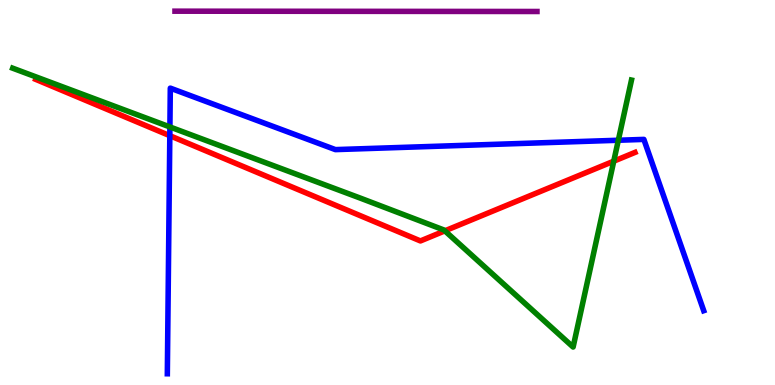[{'lines': ['blue', 'red'], 'intersections': [{'x': 2.19, 'y': 6.48}]}, {'lines': ['green', 'red'], 'intersections': [{'x': 5.74, 'y': 4.0}, {'x': 7.92, 'y': 5.81}]}, {'lines': ['purple', 'red'], 'intersections': []}, {'lines': ['blue', 'green'], 'intersections': [{'x': 2.19, 'y': 6.7}, {'x': 7.98, 'y': 6.36}]}, {'lines': ['blue', 'purple'], 'intersections': []}, {'lines': ['green', 'purple'], 'intersections': []}]